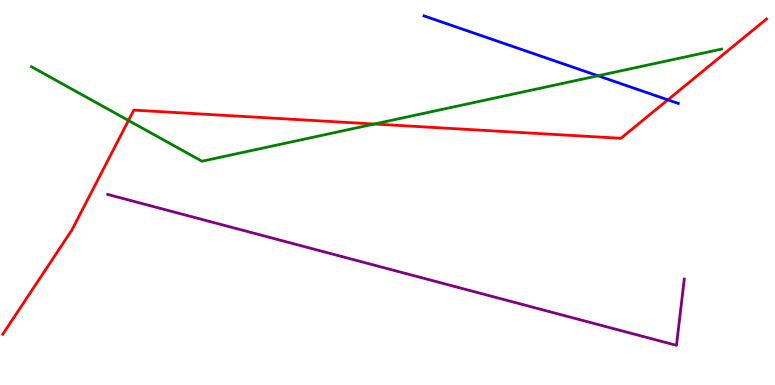[{'lines': ['blue', 'red'], 'intersections': [{'x': 8.62, 'y': 7.41}]}, {'lines': ['green', 'red'], 'intersections': [{'x': 1.66, 'y': 6.87}, {'x': 4.83, 'y': 6.78}]}, {'lines': ['purple', 'red'], 'intersections': []}, {'lines': ['blue', 'green'], 'intersections': [{'x': 7.72, 'y': 8.03}]}, {'lines': ['blue', 'purple'], 'intersections': []}, {'lines': ['green', 'purple'], 'intersections': []}]